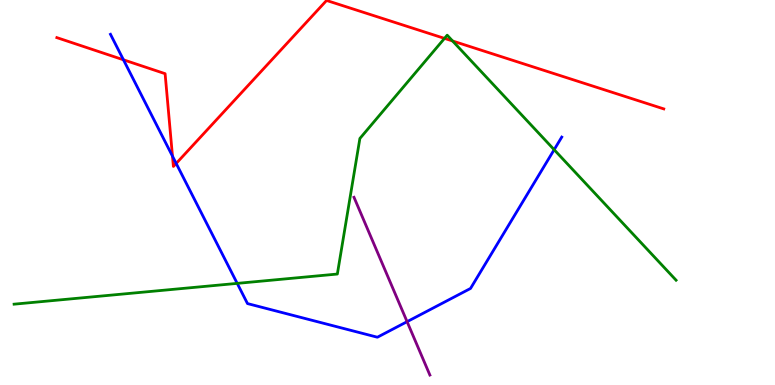[{'lines': ['blue', 'red'], 'intersections': [{'x': 1.59, 'y': 8.45}, {'x': 2.23, 'y': 5.94}, {'x': 2.27, 'y': 5.75}]}, {'lines': ['green', 'red'], 'intersections': [{'x': 5.74, 'y': 9.0}, {'x': 5.84, 'y': 8.94}]}, {'lines': ['purple', 'red'], 'intersections': []}, {'lines': ['blue', 'green'], 'intersections': [{'x': 3.06, 'y': 2.64}, {'x': 7.15, 'y': 6.11}]}, {'lines': ['blue', 'purple'], 'intersections': [{'x': 5.25, 'y': 1.64}]}, {'lines': ['green', 'purple'], 'intersections': []}]